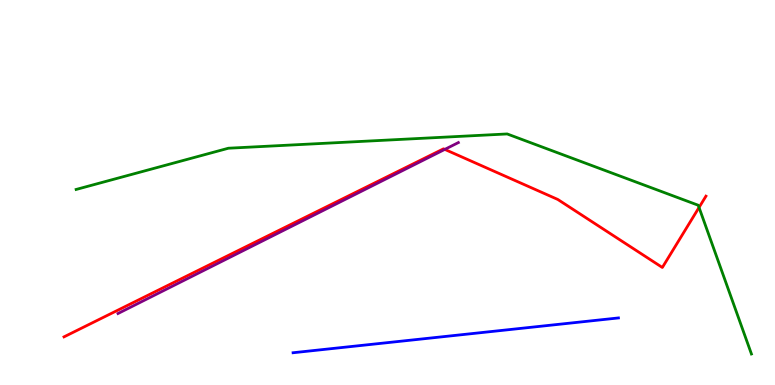[{'lines': ['blue', 'red'], 'intersections': []}, {'lines': ['green', 'red'], 'intersections': [{'x': 9.02, 'y': 4.61}]}, {'lines': ['purple', 'red'], 'intersections': [{'x': 5.74, 'y': 6.12}]}, {'lines': ['blue', 'green'], 'intersections': []}, {'lines': ['blue', 'purple'], 'intersections': []}, {'lines': ['green', 'purple'], 'intersections': []}]